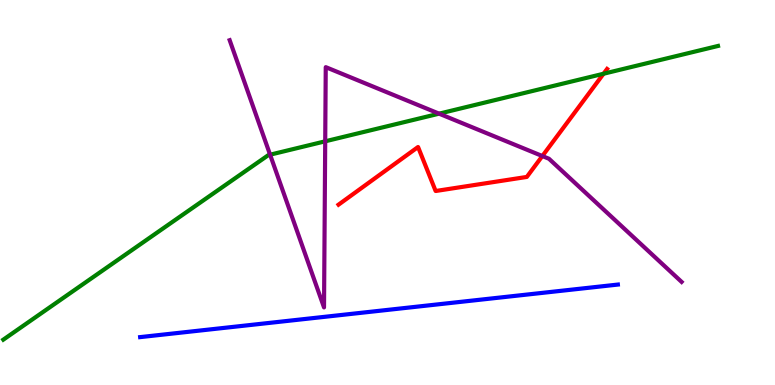[{'lines': ['blue', 'red'], 'intersections': []}, {'lines': ['green', 'red'], 'intersections': [{'x': 7.79, 'y': 8.08}]}, {'lines': ['purple', 'red'], 'intersections': [{'x': 7.0, 'y': 5.95}]}, {'lines': ['blue', 'green'], 'intersections': []}, {'lines': ['blue', 'purple'], 'intersections': []}, {'lines': ['green', 'purple'], 'intersections': [{'x': 3.49, 'y': 5.98}, {'x': 4.2, 'y': 6.33}, {'x': 5.67, 'y': 7.05}]}]